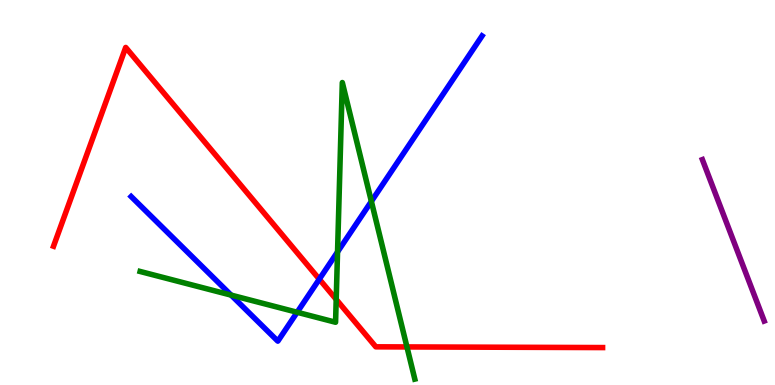[{'lines': ['blue', 'red'], 'intersections': [{'x': 4.12, 'y': 2.75}]}, {'lines': ['green', 'red'], 'intersections': [{'x': 4.34, 'y': 2.22}, {'x': 5.25, 'y': 0.989}]}, {'lines': ['purple', 'red'], 'intersections': []}, {'lines': ['blue', 'green'], 'intersections': [{'x': 2.98, 'y': 2.33}, {'x': 3.83, 'y': 1.89}, {'x': 4.36, 'y': 3.46}, {'x': 4.79, 'y': 4.77}]}, {'lines': ['blue', 'purple'], 'intersections': []}, {'lines': ['green', 'purple'], 'intersections': []}]